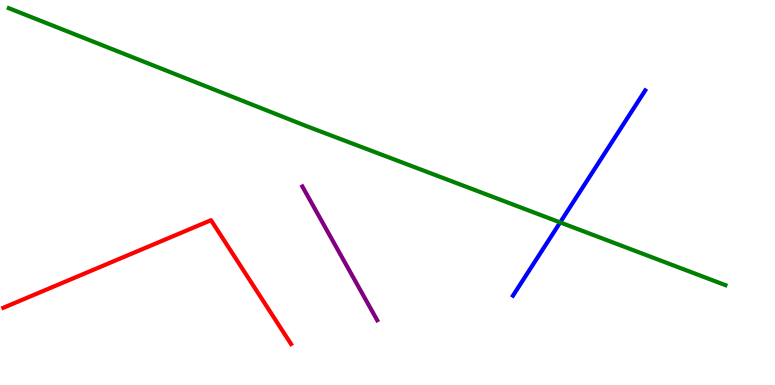[{'lines': ['blue', 'red'], 'intersections': []}, {'lines': ['green', 'red'], 'intersections': []}, {'lines': ['purple', 'red'], 'intersections': []}, {'lines': ['blue', 'green'], 'intersections': [{'x': 7.23, 'y': 4.22}]}, {'lines': ['blue', 'purple'], 'intersections': []}, {'lines': ['green', 'purple'], 'intersections': []}]